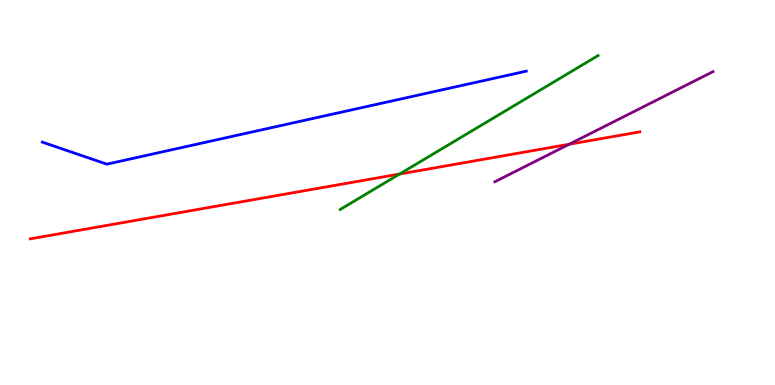[{'lines': ['blue', 'red'], 'intersections': []}, {'lines': ['green', 'red'], 'intersections': [{'x': 5.16, 'y': 5.48}]}, {'lines': ['purple', 'red'], 'intersections': [{'x': 7.34, 'y': 6.25}]}, {'lines': ['blue', 'green'], 'intersections': []}, {'lines': ['blue', 'purple'], 'intersections': []}, {'lines': ['green', 'purple'], 'intersections': []}]